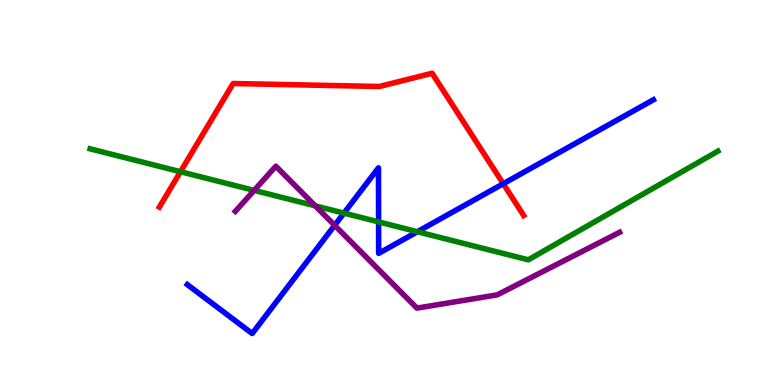[{'lines': ['blue', 'red'], 'intersections': [{'x': 6.49, 'y': 5.23}]}, {'lines': ['green', 'red'], 'intersections': [{'x': 2.33, 'y': 5.54}]}, {'lines': ['purple', 'red'], 'intersections': []}, {'lines': ['blue', 'green'], 'intersections': [{'x': 4.44, 'y': 4.46}, {'x': 4.89, 'y': 4.24}, {'x': 5.39, 'y': 3.98}]}, {'lines': ['blue', 'purple'], 'intersections': [{'x': 4.32, 'y': 4.15}]}, {'lines': ['green', 'purple'], 'intersections': [{'x': 3.28, 'y': 5.05}, {'x': 4.07, 'y': 4.65}]}]